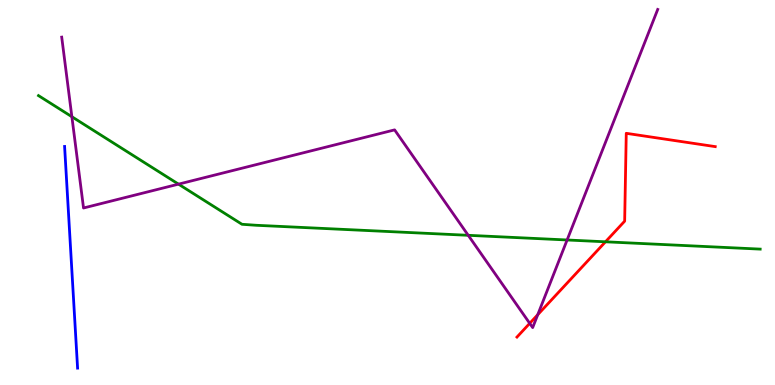[{'lines': ['blue', 'red'], 'intersections': []}, {'lines': ['green', 'red'], 'intersections': [{'x': 7.81, 'y': 3.72}]}, {'lines': ['purple', 'red'], 'intersections': [{'x': 6.84, 'y': 1.6}, {'x': 6.94, 'y': 1.83}]}, {'lines': ['blue', 'green'], 'intersections': []}, {'lines': ['blue', 'purple'], 'intersections': []}, {'lines': ['green', 'purple'], 'intersections': [{'x': 0.927, 'y': 6.97}, {'x': 2.3, 'y': 5.22}, {'x': 6.04, 'y': 3.89}, {'x': 7.32, 'y': 3.77}]}]